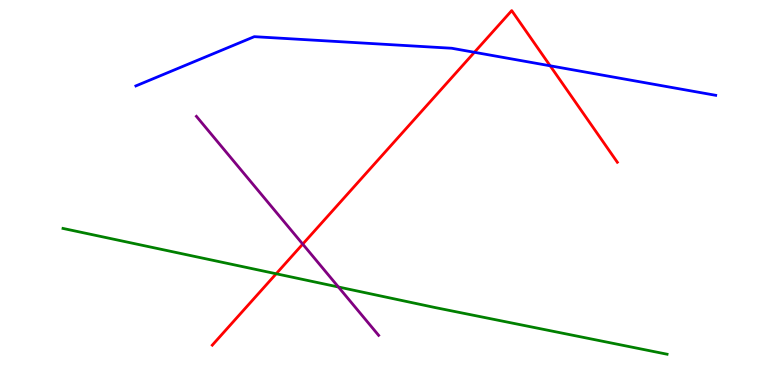[{'lines': ['blue', 'red'], 'intersections': [{'x': 6.12, 'y': 8.64}, {'x': 7.1, 'y': 8.29}]}, {'lines': ['green', 'red'], 'intersections': [{'x': 3.56, 'y': 2.89}]}, {'lines': ['purple', 'red'], 'intersections': [{'x': 3.91, 'y': 3.66}]}, {'lines': ['blue', 'green'], 'intersections': []}, {'lines': ['blue', 'purple'], 'intersections': []}, {'lines': ['green', 'purple'], 'intersections': [{'x': 4.37, 'y': 2.55}]}]